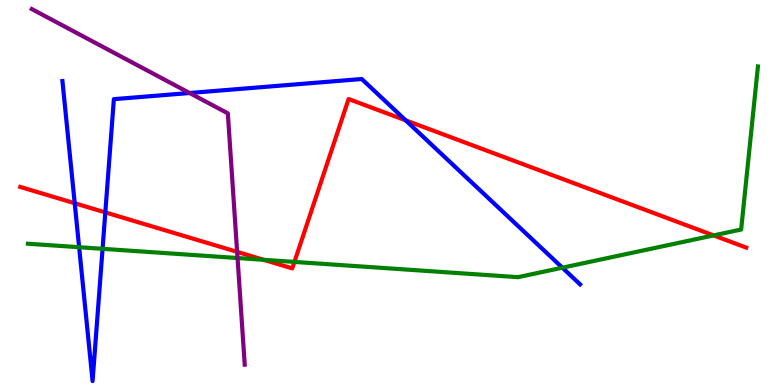[{'lines': ['blue', 'red'], 'intersections': [{'x': 0.964, 'y': 4.72}, {'x': 1.36, 'y': 4.48}, {'x': 5.24, 'y': 6.87}]}, {'lines': ['green', 'red'], 'intersections': [{'x': 3.4, 'y': 3.25}, {'x': 3.8, 'y': 3.2}, {'x': 9.21, 'y': 3.89}]}, {'lines': ['purple', 'red'], 'intersections': [{'x': 3.06, 'y': 3.46}]}, {'lines': ['blue', 'green'], 'intersections': [{'x': 1.02, 'y': 3.58}, {'x': 1.32, 'y': 3.54}, {'x': 7.26, 'y': 3.05}]}, {'lines': ['blue', 'purple'], 'intersections': [{'x': 2.45, 'y': 7.58}]}, {'lines': ['green', 'purple'], 'intersections': [{'x': 3.07, 'y': 3.3}]}]